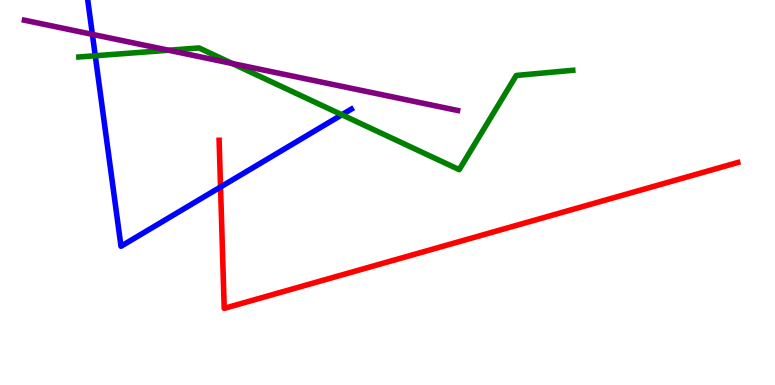[{'lines': ['blue', 'red'], 'intersections': [{'x': 2.85, 'y': 5.14}]}, {'lines': ['green', 'red'], 'intersections': []}, {'lines': ['purple', 'red'], 'intersections': []}, {'lines': ['blue', 'green'], 'intersections': [{'x': 1.23, 'y': 8.55}, {'x': 4.41, 'y': 7.02}]}, {'lines': ['blue', 'purple'], 'intersections': [{'x': 1.19, 'y': 9.11}]}, {'lines': ['green', 'purple'], 'intersections': [{'x': 2.18, 'y': 8.7}, {'x': 3.0, 'y': 8.35}]}]